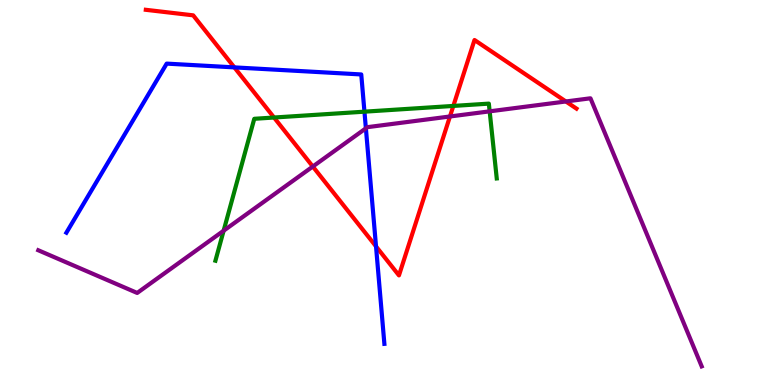[{'lines': ['blue', 'red'], 'intersections': [{'x': 3.02, 'y': 8.25}, {'x': 4.85, 'y': 3.6}]}, {'lines': ['green', 'red'], 'intersections': [{'x': 3.54, 'y': 6.95}, {'x': 5.85, 'y': 7.25}]}, {'lines': ['purple', 'red'], 'intersections': [{'x': 4.04, 'y': 5.67}, {'x': 5.81, 'y': 6.97}, {'x': 7.3, 'y': 7.36}]}, {'lines': ['blue', 'green'], 'intersections': [{'x': 4.7, 'y': 7.1}]}, {'lines': ['blue', 'purple'], 'intersections': [{'x': 4.72, 'y': 6.67}]}, {'lines': ['green', 'purple'], 'intersections': [{'x': 2.89, 'y': 4.01}, {'x': 6.32, 'y': 7.11}]}]